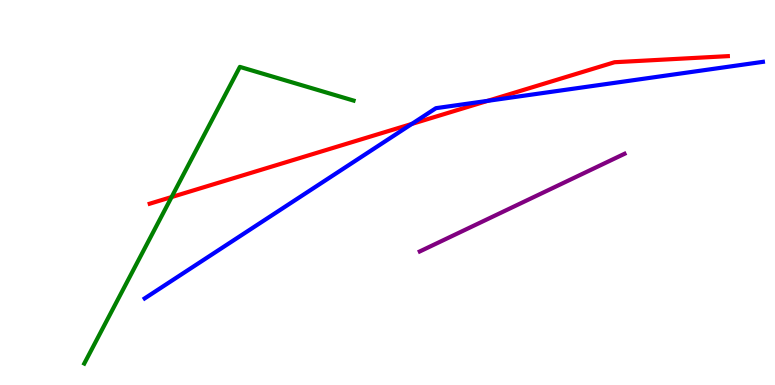[{'lines': ['blue', 'red'], 'intersections': [{'x': 5.31, 'y': 6.78}, {'x': 6.29, 'y': 7.38}]}, {'lines': ['green', 'red'], 'intersections': [{'x': 2.21, 'y': 4.88}]}, {'lines': ['purple', 'red'], 'intersections': []}, {'lines': ['blue', 'green'], 'intersections': []}, {'lines': ['blue', 'purple'], 'intersections': []}, {'lines': ['green', 'purple'], 'intersections': []}]